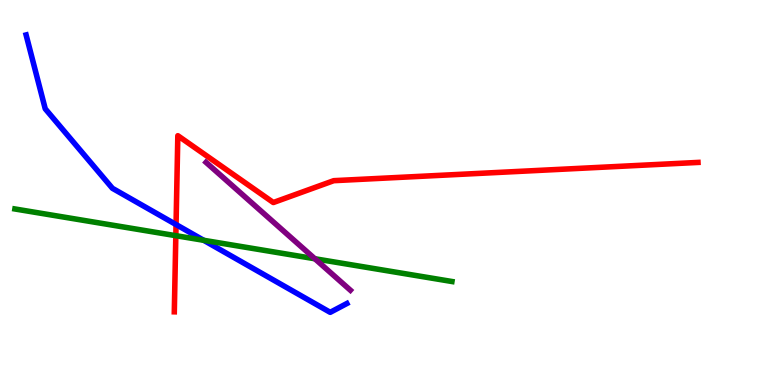[{'lines': ['blue', 'red'], 'intersections': [{'x': 2.27, 'y': 4.17}]}, {'lines': ['green', 'red'], 'intersections': [{'x': 2.27, 'y': 3.88}]}, {'lines': ['purple', 'red'], 'intersections': []}, {'lines': ['blue', 'green'], 'intersections': [{'x': 2.63, 'y': 3.76}]}, {'lines': ['blue', 'purple'], 'intersections': []}, {'lines': ['green', 'purple'], 'intersections': [{'x': 4.06, 'y': 3.28}]}]